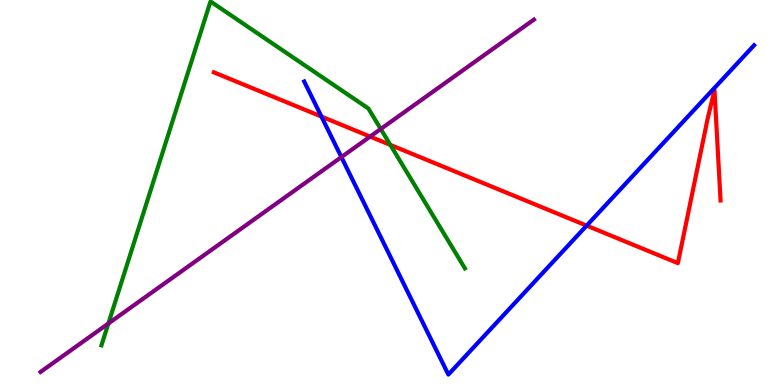[{'lines': ['blue', 'red'], 'intersections': [{'x': 4.15, 'y': 6.97}, {'x': 7.57, 'y': 4.14}]}, {'lines': ['green', 'red'], 'intersections': [{'x': 5.04, 'y': 6.24}]}, {'lines': ['purple', 'red'], 'intersections': [{'x': 4.78, 'y': 6.45}]}, {'lines': ['blue', 'green'], 'intersections': []}, {'lines': ['blue', 'purple'], 'intersections': [{'x': 4.4, 'y': 5.92}]}, {'lines': ['green', 'purple'], 'intersections': [{'x': 1.4, 'y': 1.6}, {'x': 4.91, 'y': 6.65}]}]